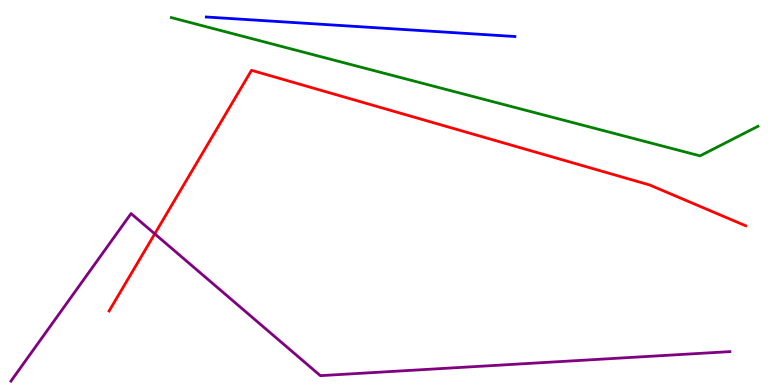[{'lines': ['blue', 'red'], 'intersections': []}, {'lines': ['green', 'red'], 'intersections': []}, {'lines': ['purple', 'red'], 'intersections': [{'x': 2.0, 'y': 3.93}]}, {'lines': ['blue', 'green'], 'intersections': []}, {'lines': ['blue', 'purple'], 'intersections': []}, {'lines': ['green', 'purple'], 'intersections': []}]